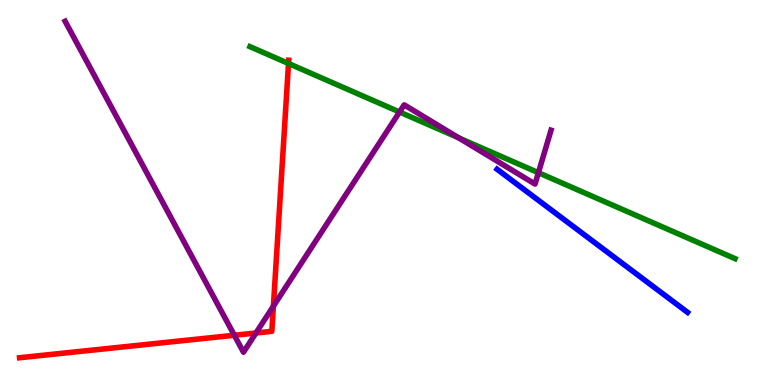[{'lines': ['blue', 'red'], 'intersections': []}, {'lines': ['green', 'red'], 'intersections': [{'x': 3.72, 'y': 8.35}]}, {'lines': ['purple', 'red'], 'intersections': [{'x': 3.02, 'y': 1.29}, {'x': 3.3, 'y': 1.35}, {'x': 3.53, 'y': 2.05}]}, {'lines': ['blue', 'green'], 'intersections': []}, {'lines': ['blue', 'purple'], 'intersections': []}, {'lines': ['green', 'purple'], 'intersections': [{'x': 5.16, 'y': 7.09}, {'x': 5.92, 'y': 6.42}, {'x': 6.95, 'y': 5.51}]}]